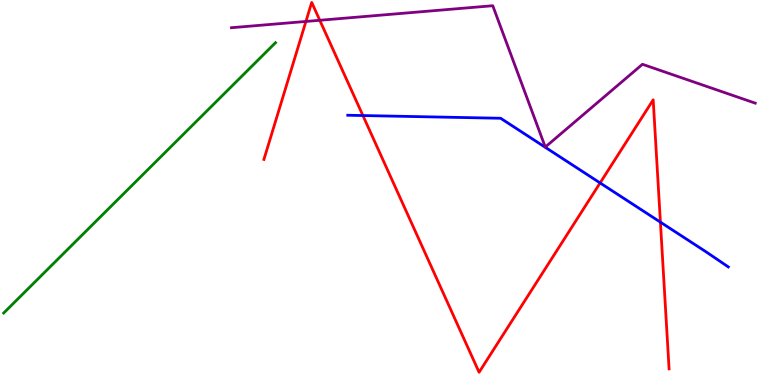[{'lines': ['blue', 'red'], 'intersections': [{'x': 4.68, 'y': 7.0}, {'x': 7.74, 'y': 5.25}, {'x': 8.52, 'y': 4.23}]}, {'lines': ['green', 'red'], 'intersections': []}, {'lines': ['purple', 'red'], 'intersections': [{'x': 3.95, 'y': 9.44}, {'x': 4.13, 'y': 9.47}]}, {'lines': ['blue', 'green'], 'intersections': []}, {'lines': ['blue', 'purple'], 'intersections': []}, {'lines': ['green', 'purple'], 'intersections': []}]